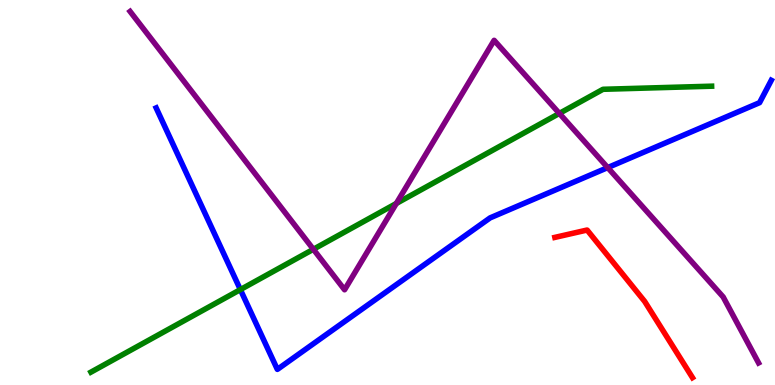[{'lines': ['blue', 'red'], 'intersections': []}, {'lines': ['green', 'red'], 'intersections': []}, {'lines': ['purple', 'red'], 'intersections': []}, {'lines': ['blue', 'green'], 'intersections': [{'x': 3.1, 'y': 2.48}]}, {'lines': ['blue', 'purple'], 'intersections': [{'x': 7.84, 'y': 5.65}]}, {'lines': ['green', 'purple'], 'intersections': [{'x': 4.04, 'y': 3.53}, {'x': 5.11, 'y': 4.72}, {'x': 7.22, 'y': 7.05}]}]